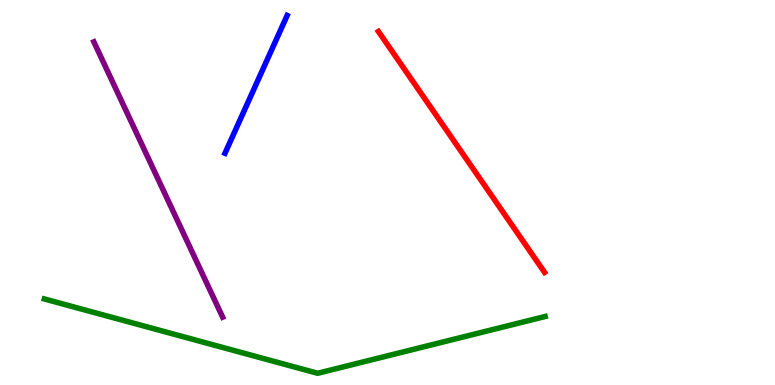[{'lines': ['blue', 'red'], 'intersections': []}, {'lines': ['green', 'red'], 'intersections': []}, {'lines': ['purple', 'red'], 'intersections': []}, {'lines': ['blue', 'green'], 'intersections': []}, {'lines': ['blue', 'purple'], 'intersections': []}, {'lines': ['green', 'purple'], 'intersections': []}]